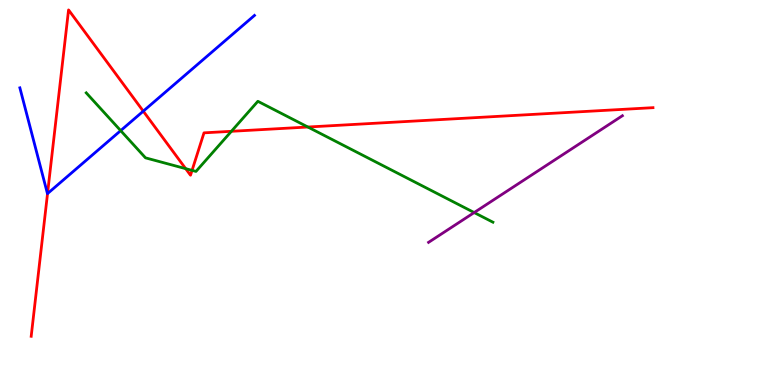[{'lines': ['blue', 'red'], 'intersections': [{'x': 0.613, 'y': 4.97}, {'x': 1.85, 'y': 7.11}]}, {'lines': ['green', 'red'], 'intersections': [{'x': 2.4, 'y': 5.62}, {'x': 2.48, 'y': 5.57}, {'x': 2.99, 'y': 6.59}, {'x': 3.97, 'y': 6.7}]}, {'lines': ['purple', 'red'], 'intersections': []}, {'lines': ['blue', 'green'], 'intersections': [{'x': 1.56, 'y': 6.61}]}, {'lines': ['blue', 'purple'], 'intersections': []}, {'lines': ['green', 'purple'], 'intersections': [{'x': 6.12, 'y': 4.48}]}]